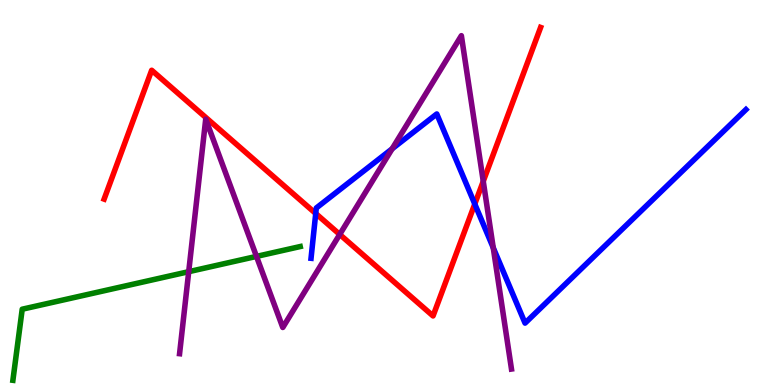[{'lines': ['blue', 'red'], 'intersections': [{'x': 4.07, 'y': 4.45}, {'x': 6.13, 'y': 4.7}]}, {'lines': ['green', 'red'], 'intersections': []}, {'lines': ['purple', 'red'], 'intersections': [{'x': 4.38, 'y': 3.91}, {'x': 6.24, 'y': 5.29}]}, {'lines': ['blue', 'green'], 'intersections': []}, {'lines': ['blue', 'purple'], 'intersections': [{'x': 5.06, 'y': 6.14}, {'x': 6.36, 'y': 3.57}]}, {'lines': ['green', 'purple'], 'intersections': [{'x': 2.44, 'y': 2.94}, {'x': 3.31, 'y': 3.34}]}]